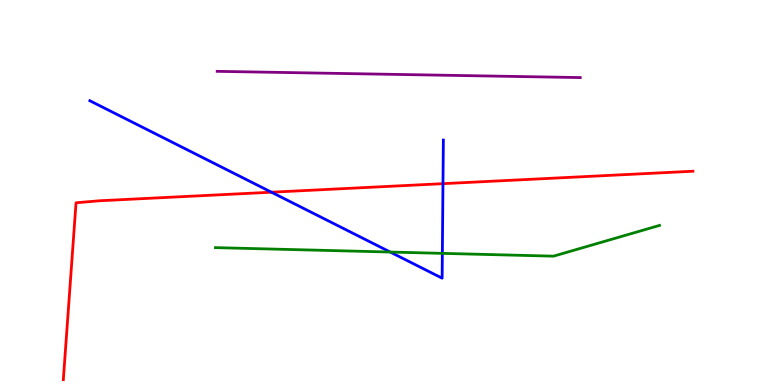[{'lines': ['blue', 'red'], 'intersections': [{'x': 3.5, 'y': 5.01}, {'x': 5.72, 'y': 5.23}]}, {'lines': ['green', 'red'], 'intersections': []}, {'lines': ['purple', 'red'], 'intersections': []}, {'lines': ['blue', 'green'], 'intersections': [{'x': 5.04, 'y': 3.45}, {'x': 5.71, 'y': 3.42}]}, {'lines': ['blue', 'purple'], 'intersections': []}, {'lines': ['green', 'purple'], 'intersections': []}]